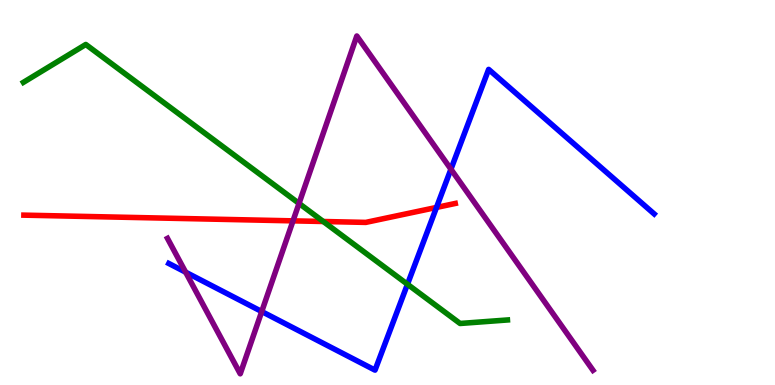[{'lines': ['blue', 'red'], 'intersections': [{'x': 5.63, 'y': 4.61}]}, {'lines': ['green', 'red'], 'intersections': [{'x': 4.17, 'y': 4.25}]}, {'lines': ['purple', 'red'], 'intersections': [{'x': 3.78, 'y': 4.26}]}, {'lines': ['blue', 'green'], 'intersections': [{'x': 5.26, 'y': 2.62}]}, {'lines': ['blue', 'purple'], 'intersections': [{'x': 2.4, 'y': 2.93}, {'x': 3.38, 'y': 1.91}, {'x': 5.82, 'y': 5.6}]}, {'lines': ['green', 'purple'], 'intersections': [{'x': 3.86, 'y': 4.72}]}]